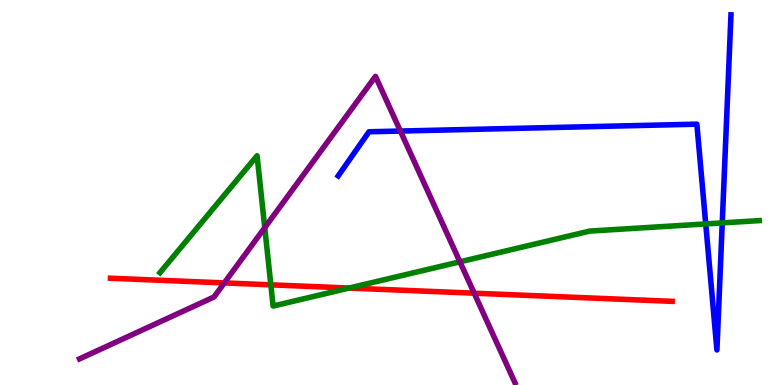[{'lines': ['blue', 'red'], 'intersections': []}, {'lines': ['green', 'red'], 'intersections': [{'x': 3.49, 'y': 2.6}, {'x': 4.5, 'y': 2.52}]}, {'lines': ['purple', 'red'], 'intersections': [{'x': 2.89, 'y': 2.65}, {'x': 6.12, 'y': 2.38}]}, {'lines': ['blue', 'green'], 'intersections': [{'x': 9.11, 'y': 4.18}, {'x': 9.32, 'y': 4.21}]}, {'lines': ['blue', 'purple'], 'intersections': [{'x': 5.17, 'y': 6.6}]}, {'lines': ['green', 'purple'], 'intersections': [{'x': 3.42, 'y': 4.09}, {'x': 5.93, 'y': 3.2}]}]